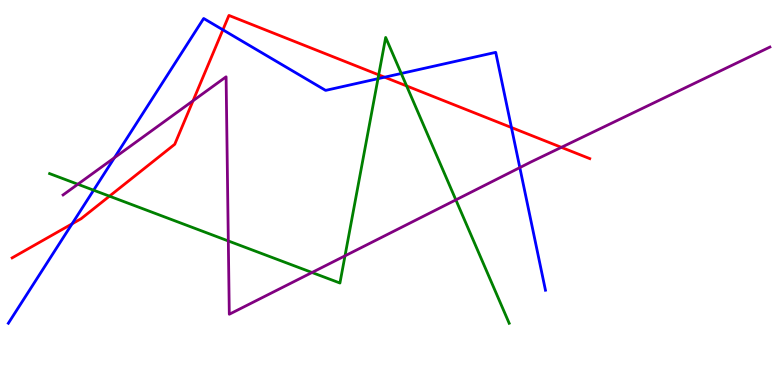[{'lines': ['blue', 'red'], 'intersections': [{'x': 0.93, 'y': 4.19}, {'x': 2.88, 'y': 9.23}, {'x': 4.96, 'y': 7.99}, {'x': 6.6, 'y': 6.69}]}, {'lines': ['green', 'red'], 'intersections': [{'x': 1.41, 'y': 4.9}, {'x': 4.89, 'y': 8.06}, {'x': 5.25, 'y': 7.77}]}, {'lines': ['purple', 'red'], 'intersections': [{'x': 2.49, 'y': 7.38}, {'x': 7.24, 'y': 6.17}]}, {'lines': ['blue', 'green'], 'intersections': [{'x': 1.21, 'y': 5.06}, {'x': 4.88, 'y': 7.96}, {'x': 5.18, 'y': 8.09}]}, {'lines': ['blue', 'purple'], 'intersections': [{'x': 1.48, 'y': 5.9}, {'x': 6.71, 'y': 5.65}]}, {'lines': ['green', 'purple'], 'intersections': [{'x': 1.0, 'y': 5.21}, {'x': 2.95, 'y': 3.74}, {'x': 4.03, 'y': 2.92}, {'x': 4.45, 'y': 3.35}, {'x': 5.88, 'y': 4.81}]}]